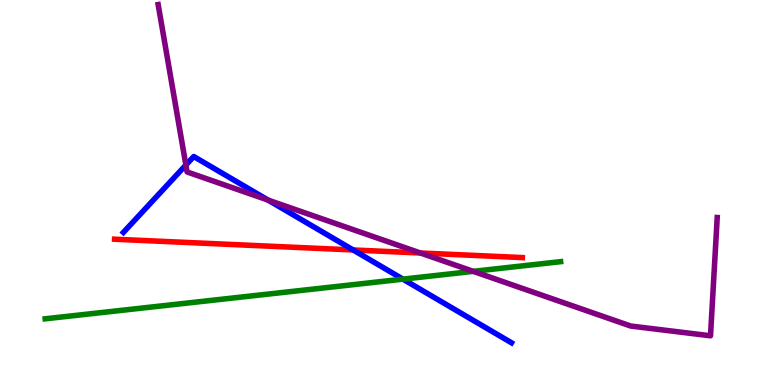[{'lines': ['blue', 'red'], 'intersections': [{'x': 4.56, 'y': 3.51}]}, {'lines': ['green', 'red'], 'intersections': []}, {'lines': ['purple', 'red'], 'intersections': [{'x': 5.42, 'y': 3.43}]}, {'lines': ['blue', 'green'], 'intersections': [{'x': 5.2, 'y': 2.75}]}, {'lines': ['blue', 'purple'], 'intersections': [{'x': 2.4, 'y': 5.71}, {'x': 3.46, 'y': 4.8}]}, {'lines': ['green', 'purple'], 'intersections': [{'x': 6.11, 'y': 2.95}]}]